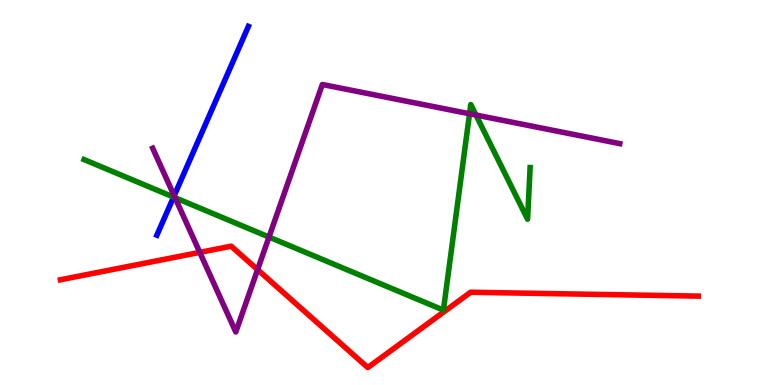[{'lines': ['blue', 'red'], 'intersections': []}, {'lines': ['green', 'red'], 'intersections': []}, {'lines': ['purple', 'red'], 'intersections': [{'x': 2.58, 'y': 3.45}, {'x': 3.32, 'y': 3.0}]}, {'lines': ['blue', 'green'], 'intersections': [{'x': 2.24, 'y': 4.88}]}, {'lines': ['blue', 'purple'], 'intersections': [{'x': 2.25, 'y': 4.92}]}, {'lines': ['green', 'purple'], 'intersections': [{'x': 2.26, 'y': 4.87}, {'x': 3.47, 'y': 3.84}, {'x': 6.06, 'y': 7.05}, {'x': 6.14, 'y': 7.01}]}]